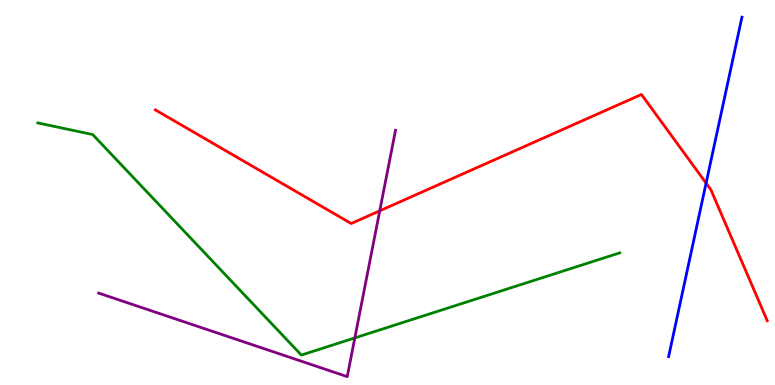[{'lines': ['blue', 'red'], 'intersections': [{'x': 9.11, 'y': 5.24}]}, {'lines': ['green', 'red'], 'intersections': []}, {'lines': ['purple', 'red'], 'intersections': [{'x': 4.9, 'y': 4.52}]}, {'lines': ['blue', 'green'], 'intersections': []}, {'lines': ['blue', 'purple'], 'intersections': []}, {'lines': ['green', 'purple'], 'intersections': [{'x': 4.58, 'y': 1.22}]}]